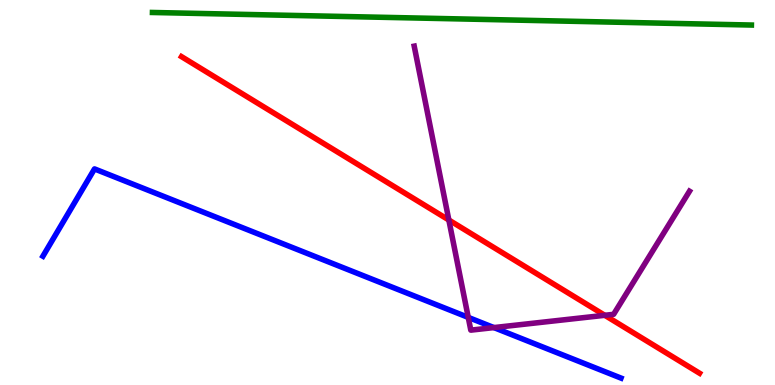[{'lines': ['blue', 'red'], 'intersections': []}, {'lines': ['green', 'red'], 'intersections': []}, {'lines': ['purple', 'red'], 'intersections': [{'x': 5.79, 'y': 4.29}, {'x': 7.8, 'y': 1.81}]}, {'lines': ['blue', 'green'], 'intersections': []}, {'lines': ['blue', 'purple'], 'intersections': [{'x': 6.04, 'y': 1.76}, {'x': 6.37, 'y': 1.49}]}, {'lines': ['green', 'purple'], 'intersections': []}]